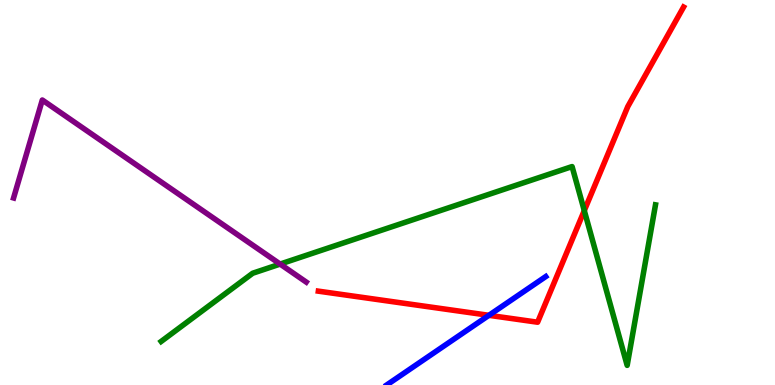[{'lines': ['blue', 'red'], 'intersections': [{'x': 6.31, 'y': 1.81}]}, {'lines': ['green', 'red'], 'intersections': [{'x': 7.54, 'y': 4.53}]}, {'lines': ['purple', 'red'], 'intersections': []}, {'lines': ['blue', 'green'], 'intersections': []}, {'lines': ['blue', 'purple'], 'intersections': []}, {'lines': ['green', 'purple'], 'intersections': [{'x': 3.61, 'y': 3.14}]}]